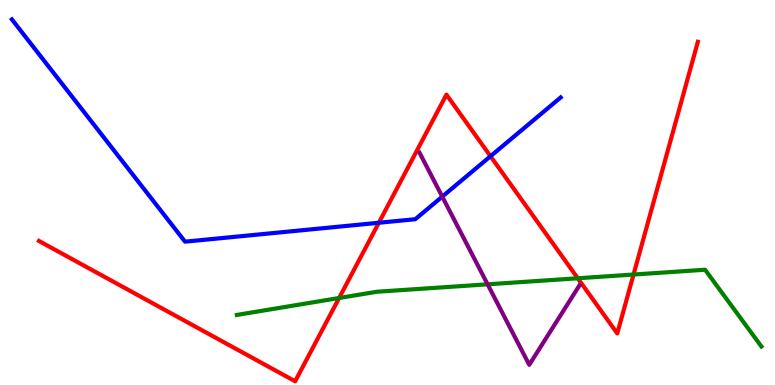[{'lines': ['blue', 'red'], 'intersections': [{'x': 4.89, 'y': 4.21}, {'x': 6.33, 'y': 5.94}]}, {'lines': ['green', 'red'], 'intersections': [{'x': 4.38, 'y': 2.26}, {'x': 7.46, 'y': 2.77}, {'x': 8.17, 'y': 2.87}]}, {'lines': ['purple', 'red'], 'intersections': []}, {'lines': ['blue', 'green'], 'intersections': []}, {'lines': ['blue', 'purple'], 'intersections': [{'x': 5.71, 'y': 4.89}]}, {'lines': ['green', 'purple'], 'intersections': [{'x': 6.29, 'y': 2.62}]}]